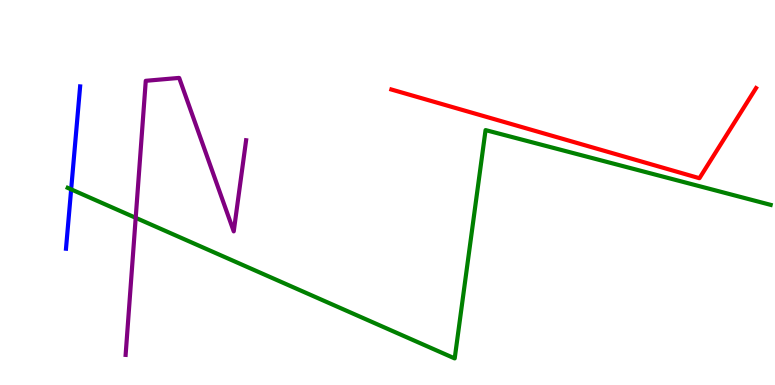[{'lines': ['blue', 'red'], 'intersections': []}, {'lines': ['green', 'red'], 'intersections': []}, {'lines': ['purple', 'red'], 'intersections': []}, {'lines': ['blue', 'green'], 'intersections': [{'x': 0.918, 'y': 5.08}]}, {'lines': ['blue', 'purple'], 'intersections': []}, {'lines': ['green', 'purple'], 'intersections': [{'x': 1.75, 'y': 4.34}]}]